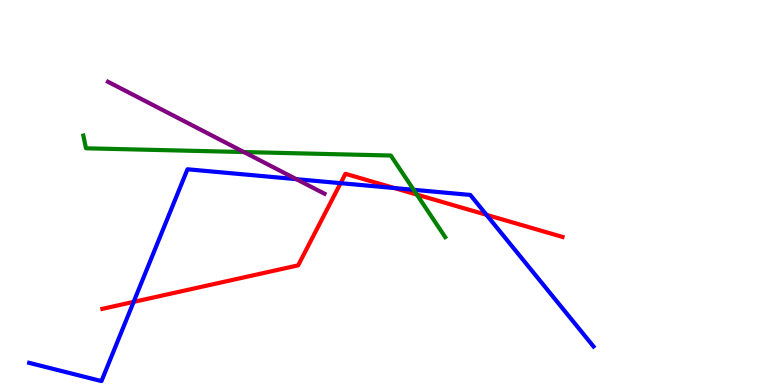[{'lines': ['blue', 'red'], 'intersections': [{'x': 1.72, 'y': 2.16}, {'x': 4.4, 'y': 5.24}, {'x': 5.09, 'y': 5.12}, {'x': 6.28, 'y': 4.42}]}, {'lines': ['green', 'red'], 'intersections': [{'x': 5.38, 'y': 4.95}]}, {'lines': ['purple', 'red'], 'intersections': []}, {'lines': ['blue', 'green'], 'intersections': [{'x': 5.34, 'y': 5.07}]}, {'lines': ['blue', 'purple'], 'intersections': [{'x': 3.82, 'y': 5.35}]}, {'lines': ['green', 'purple'], 'intersections': [{'x': 3.15, 'y': 6.05}]}]